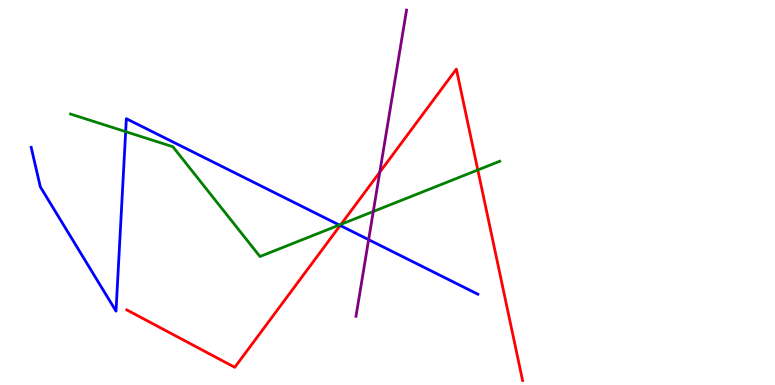[{'lines': ['blue', 'red'], 'intersections': [{'x': 4.39, 'y': 4.14}]}, {'lines': ['green', 'red'], 'intersections': [{'x': 4.4, 'y': 4.17}, {'x': 6.17, 'y': 5.59}]}, {'lines': ['purple', 'red'], 'intersections': [{'x': 4.9, 'y': 5.53}]}, {'lines': ['blue', 'green'], 'intersections': [{'x': 1.62, 'y': 6.58}, {'x': 4.38, 'y': 4.16}]}, {'lines': ['blue', 'purple'], 'intersections': [{'x': 4.76, 'y': 3.77}]}, {'lines': ['green', 'purple'], 'intersections': [{'x': 4.82, 'y': 4.51}]}]